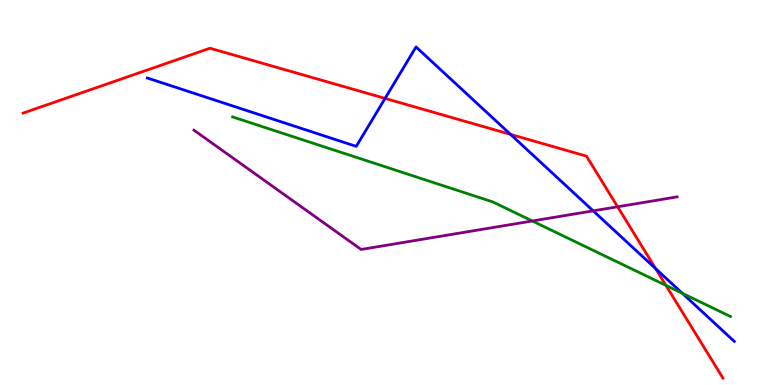[{'lines': ['blue', 'red'], 'intersections': [{'x': 4.97, 'y': 7.44}, {'x': 6.59, 'y': 6.51}, {'x': 8.46, 'y': 3.02}]}, {'lines': ['green', 'red'], 'intersections': [{'x': 8.59, 'y': 2.59}]}, {'lines': ['purple', 'red'], 'intersections': [{'x': 7.97, 'y': 4.63}]}, {'lines': ['blue', 'green'], 'intersections': [{'x': 8.8, 'y': 2.38}]}, {'lines': ['blue', 'purple'], 'intersections': [{'x': 7.65, 'y': 4.52}]}, {'lines': ['green', 'purple'], 'intersections': [{'x': 6.87, 'y': 4.26}]}]